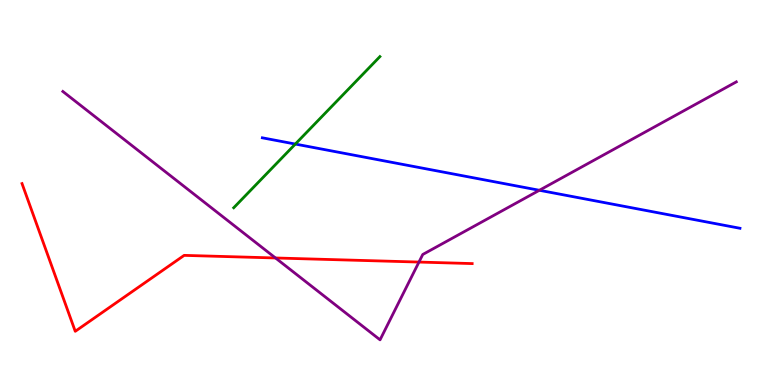[{'lines': ['blue', 'red'], 'intersections': []}, {'lines': ['green', 'red'], 'intersections': []}, {'lines': ['purple', 'red'], 'intersections': [{'x': 3.55, 'y': 3.3}, {'x': 5.41, 'y': 3.19}]}, {'lines': ['blue', 'green'], 'intersections': [{'x': 3.81, 'y': 6.26}]}, {'lines': ['blue', 'purple'], 'intersections': [{'x': 6.96, 'y': 5.06}]}, {'lines': ['green', 'purple'], 'intersections': []}]